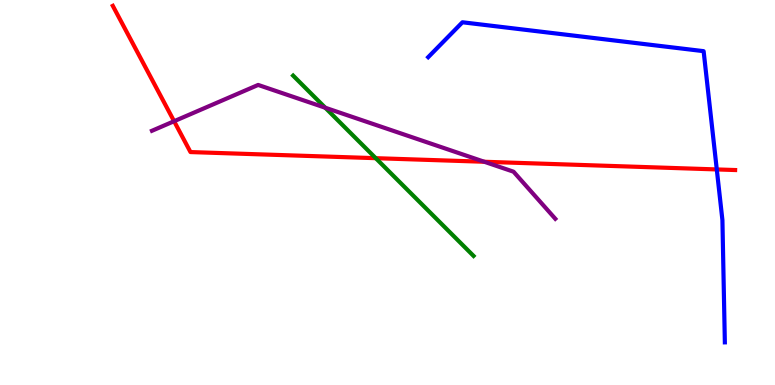[{'lines': ['blue', 'red'], 'intersections': [{'x': 9.25, 'y': 5.6}]}, {'lines': ['green', 'red'], 'intersections': [{'x': 4.85, 'y': 5.89}]}, {'lines': ['purple', 'red'], 'intersections': [{'x': 2.25, 'y': 6.85}, {'x': 6.25, 'y': 5.8}]}, {'lines': ['blue', 'green'], 'intersections': []}, {'lines': ['blue', 'purple'], 'intersections': []}, {'lines': ['green', 'purple'], 'intersections': [{'x': 4.2, 'y': 7.2}]}]